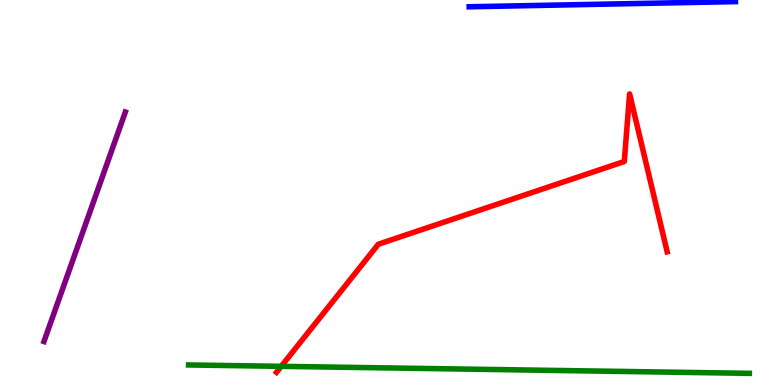[{'lines': ['blue', 'red'], 'intersections': []}, {'lines': ['green', 'red'], 'intersections': [{'x': 3.63, 'y': 0.485}]}, {'lines': ['purple', 'red'], 'intersections': []}, {'lines': ['blue', 'green'], 'intersections': []}, {'lines': ['blue', 'purple'], 'intersections': []}, {'lines': ['green', 'purple'], 'intersections': []}]